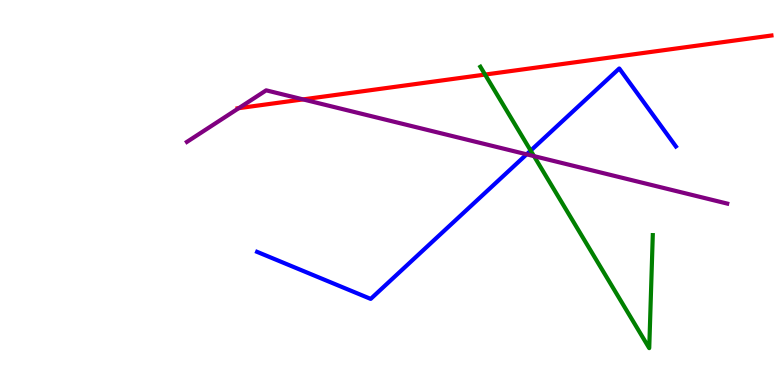[{'lines': ['blue', 'red'], 'intersections': []}, {'lines': ['green', 'red'], 'intersections': [{'x': 6.26, 'y': 8.06}]}, {'lines': ['purple', 'red'], 'intersections': [{'x': 3.08, 'y': 7.19}, {'x': 3.91, 'y': 7.42}]}, {'lines': ['blue', 'green'], 'intersections': [{'x': 6.85, 'y': 6.09}]}, {'lines': ['blue', 'purple'], 'intersections': [{'x': 6.8, 'y': 5.99}]}, {'lines': ['green', 'purple'], 'intersections': [{'x': 6.89, 'y': 5.94}]}]